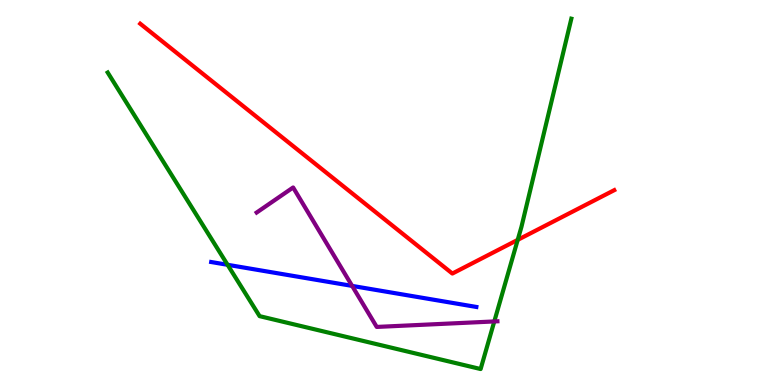[{'lines': ['blue', 'red'], 'intersections': []}, {'lines': ['green', 'red'], 'intersections': [{'x': 6.68, 'y': 3.77}]}, {'lines': ['purple', 'red'], 'intersections': []}, {'lines': ['blue', 'green'], 'intersections': [{'x': 2.94, 'y': 3.12}]}, {'lines': ['blue', 'purple'], 'intersections': [{'x': 4.54, 'y': 2.57}]}, {'lines': ['green', 'purple'], 'intersections': [{'x': 6.38, 'y': 1.65}]}]